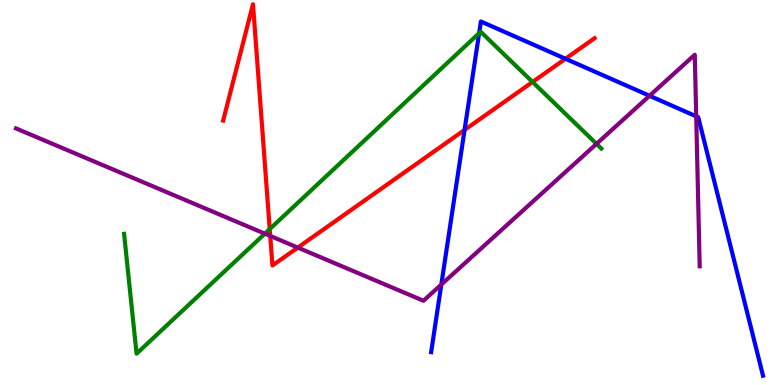[{'lines': ['blue', 'red'], 'intersections': [{'x': 5.99, 'y': 6.62}, {'x': 7.3, 'y': 8.47}]}, {'lines': ['green', 'red'], 'intersections': [{'x': 3.48, 'y': 4.05}, {'x': 6.87, 'y': 7.87}]}, {'lines': ['purple', 'red'], 'intersections': [{'x': 3.49, 'y': 3.87}, {'x': 3.84, 'y': 3.57}]}, {'lines': ['blue', 'green'], 'intersections': [{'x': 6.18, 'y': 9.14}]}, {'lines': ['blue', 'purple'], 'intersections': [{'x': 5.69, 'y': 2.61}, {'x': 8.38, 'y': 7.51}, {'x': 8.98, 'y': 6.98}]}, {'lines': ['green', 'purple'], 'intersections': [{'x': 3.42, 'y': 3.93}, {'x': 7.7, 'y': 6.26}]}]